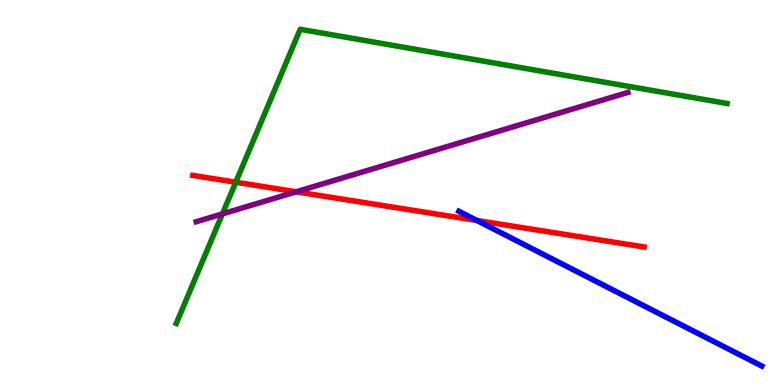[{'lines': ['blue', 'red'], 'intersections': [{'x': 6.15, 'y': 4.27}]}, {'lines': ['green', 'red'], 'intersections': [{'x': 3.04, 'y': 5.27}]}, {'lines': ['purple', 'red'], 'intersections': [{'x': 3.82, 'y': 5.02}]}, {'lines': ['blue', 'green'], 'intersections': []}, {'lines': ['blue', 'purple'], 'intersections': []}, {'lines': ['green', 'purple'], 'intersections': [{'x': 2.87, 'y': 4.44}]}]